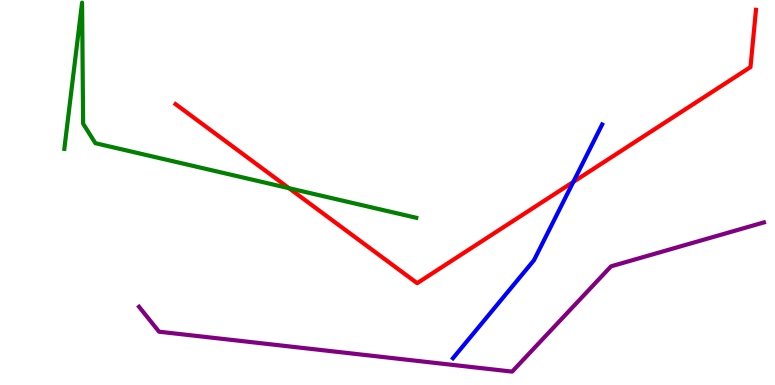[{'lines': ['blue', 'red'], 'intersections': [{'x': 7.4, 'y': 5.27}]}, {'lines': ['green', 'red'], 'intersections': [{'x': 3.73, 'y': 5.11}]}, {'lines': ['purple', 'red'], 'intersections': []}, {'lines': ['blue', 'green'], 'intersections': []}, {'lines': ['blue', 'purple'], 'intersections': []}, {'lines': ['green', 'purple'], 'intersections': []}]